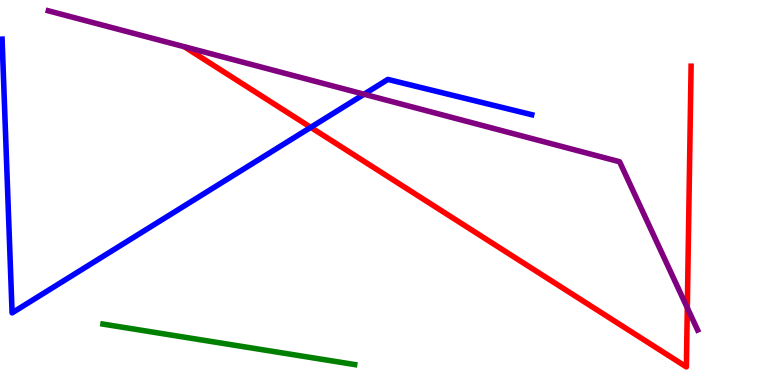[{'lines': ['blue', 'red'], 'intersections': [{'x': 4.01, 'y': 6.69}]}, {'lines': ['green', 'red'], 'intersections': []}, {'lines': ['purple', 'red'], 'intersections': [{'x': 8.87, 'y': 2.0}]}, {'lines': ['blue', 'green'], 'intersections': []}, {'lines': ['blue', 'purple'], 'intersections': [{'x': 4.7, 'y': 7.55}]}, {'lines': ['green', 'purple'], 'intersections': []}]